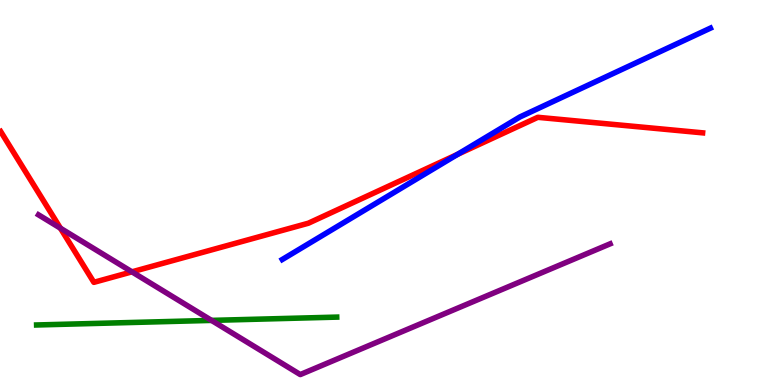[{'lines': ['blue', 'red'], 'intersections': [{'x': 5.9, 'y': 5.99}]}, {'lines': ['green', 'red'], 'intersections': []}, {'lines': ['purple', 'red'], 'intersections': [{'x': 0.78, 'y': 4.07}, {'x': 1.7, 'y': 2.94}]}, {'lines': ['blue', 'green'], 'intersections': []}, {'lines': ['blue', 'purple'], 'intersections': []}, {'lines': ['green', 'purple'], 'intersections': [{'x': 2.73, 'y': 1.68}]}]